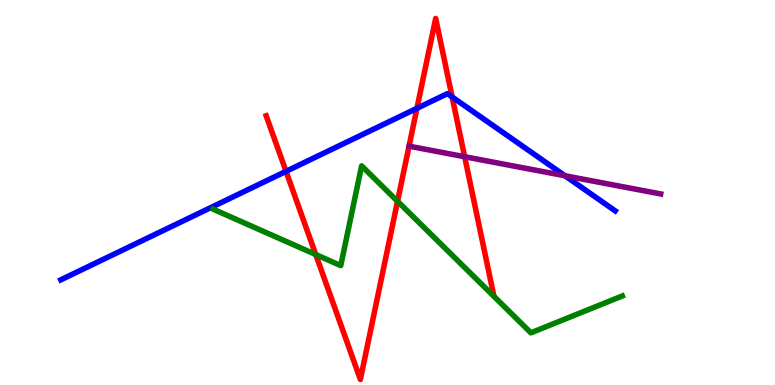[{'lines': ['blue', 'red'], 'intersections': [{'x': 3.69, 'y': 5.55}, {'x': 5.38, 'y': 7.19}, {'x': 5.83, 'y': 7.48}]}, {'lines': ['green', 'red'], 'intersections': [{'x': 4.07, 'y': 3.39}, {'x': 5.13, 'y': 4.77}]}, {'lines': ['purple', 'red'], 'intersections': [{'x': 6.0, 'y': 5.93}]}, {'lines': ['blue', 'green'], 'intersections': []}, {'lines': ['blue', 'purple'], 'intersections': [{'x': 7.29, 'y': 5.43}]}, {'lines': ['green', 'purple'], 'intersections': []}]